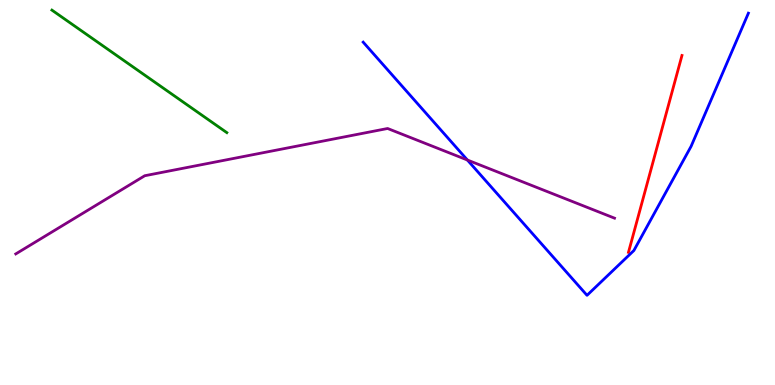[{'lines': ['blue', 'red'], 'intersections': []}, {'lines': ['green', 'red'], 'intersections': []}, {'lines': ['purple', 'red'], 'intersections': []}, {'lines': ['blue', 'green'], 'intersections': []}, {'lines': ['blue', 'purple'], 'intersections': [{'x': 6.03, 'y': 5.84}]}, {'lines': ['green', 'purple'], 'intersections': []}]